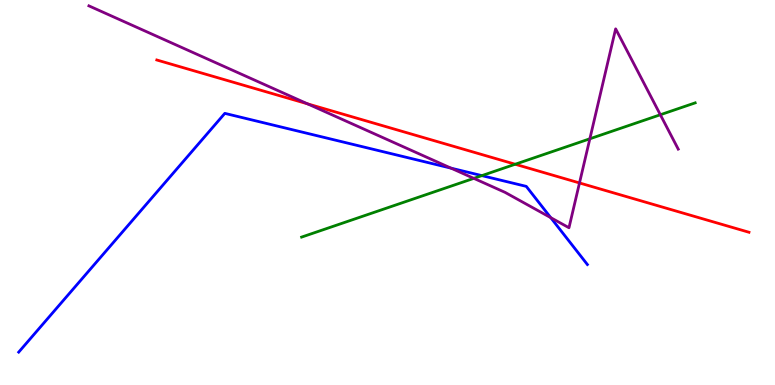[{'lines': ['blue', 'red'], 'intersections': []}, {'lines': ['green', 'red'], 'intersections': [{'x': 6.65, 'y': 5.73}]}, {'lines': ['purple', 'red'], 'intersections': [{'x': 3.97, 'y': 7.3}, {'x': 7.48, 'y': 5.25}]}, {'lines': ['blue', 'green'], 'intersections': [{'x': 6.22, 'y': 5.44}]}, {'lines': ['blue', 'purple'], 'intersections': [{'x': 5.82, 'y': 5.63}, {'x': 7.11, 'y': 4.35}]}, {'lines': ['green', 'purple'], 'intersections': [{'x': 6.11, 'y': 5.37}, {'x': 7.61, 'y': 6.4}, {'x': 8.52, 'y': 7.02}]}]